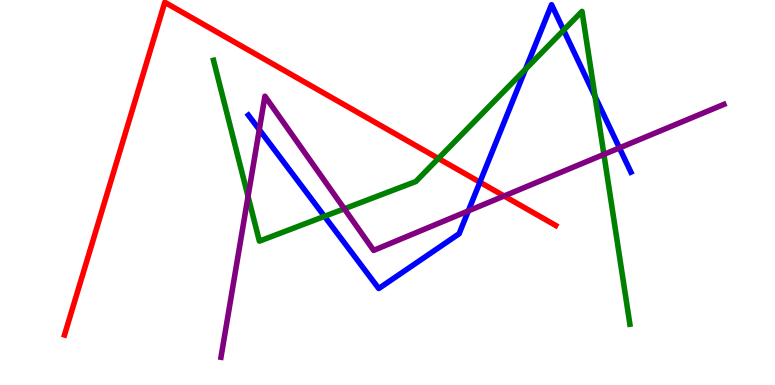[{'lines': ['blue', 'red'], 'intersections': [{'x': 6.19, 'y': 5.27}]}, {'lines': ['green', 'red'], 'intersections': [{'x': 5.66, 'y': 5.88}]}, {'lines': ['purple', 'red'], 'intersections': [{'x': 6.5, 'y': 4.91}]}, {'lines': ['blue', 'green'], 'intersections': [{'x': 4.19, 'y': 4.38}, {'x': 6.78, 'y': 8.2}, {'x': 7.27, 'y': 9.22}, {'x': 7.68, 'y': 7.5}]}, {'lines': ['blue', 'purple'], 'intersections': [{'x': 3.35, 'y': 6.63}, {'x': 6.04, 'y': 4.52}, {'x': 7.99, 'y': 6.16}]}, {'lines': ['green', 'purple'], 'intersections': [{'x': 3.2, 'y': 4.9}, {'x': 4.44, 'y': 4.58}, {'x': 7.79, 'y': 5.99}]}]